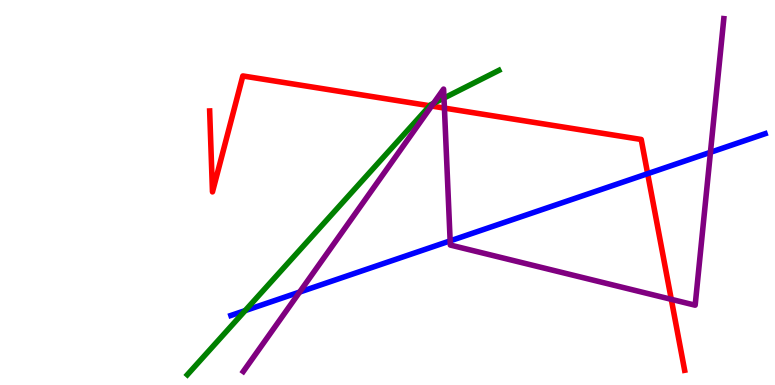[{'lines': ['blue', 'red'], 'intersections': [{'x': 8.36, 'y': 5.49}]}, {'lines': ['green', 'red'], 'intersections': [{'x': 5.55, 'y': 7.25}]}, {'lines': ['purple', 'red'], 'intersections': [{'x': 5.57, 'y': 7.25}, {'x': 5.73, 'y': 7.19}, {'x': 8.66, 'y': 2.23}]}, {'lines': ['blue', 'green'], 'intersections': [{'x': 3.16, 'y': 1.93}]}, {'lines': ['blue', 'purple'], 'intersections': [{'x': 3.87, 'y': 2.41}, {'x': 5.81, 'y': 3.74}, {'x': 9.17, 'y': 6.04}]}, {'lines': ['green', 'purple'], 'intersections': [{'x': 5.59, 'y': 7.32}, {'x': 5.73, 'y': 7.45}]}]